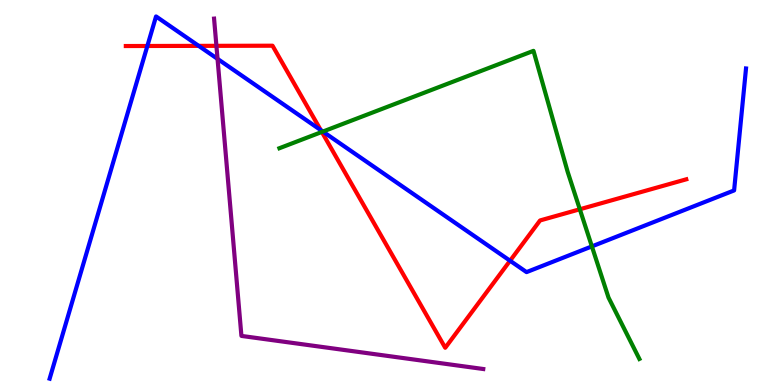[{'lines': ['blue', 'red'], 'intersections': [{'x': 1.9, 'y': 8.81}, {'x': 2.56, 'y': 8.81}, {'x': 4.14, 'y': 6.62}, {'x': 6.58, 'y': 3.23}]}, {'lines': ['green', 'red'], 'intersections': [{'x': 4.15, 'y': 6.57}, {'x': 7.48, 'y': 4.56}]}, {'lines': ['purple', 'red'], 'intersections': [{'x': 2.79, 'y': 8.81}]}, {'lines': ['blue', 'green'], 'intersections': [{'x': 4.17, 'y': 6.58}, {'x': 7.64, 'y': 3.6}]}, {'lines': ['blue', 'purple'], 'intersections': [{'x': 2.81, 'y': 8.47}]}, {'lines': ['green', 'purple'], 'intersections': []}]